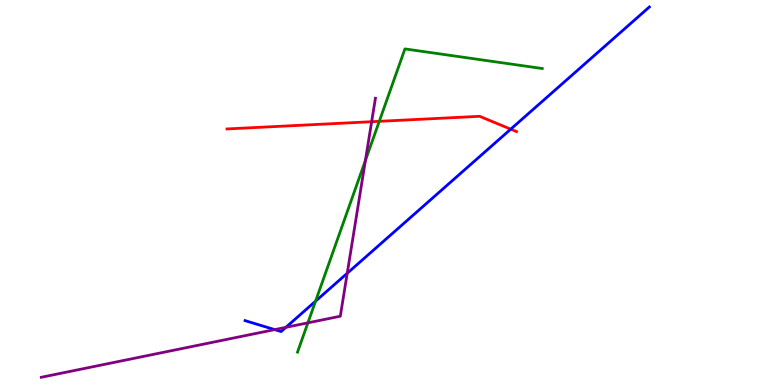[{'lines': ['blue', 'red'], 'intersections': [{'x': 6.59, 'y': 6.64}]}, {'lines': ['green', 'red'], 'intersections': [{'x': 4.89, 'y': 6.85}]}, {'lines': ['purple', 'red'], 'intersections': [{'x': 4.8, 'y': 6.84}]}, {'lines': ['blue', 'green'], 'intersections': [{'x': 4.07, 'y': 2.18}]}, {'lines': ['blue', 'purple'], 'intersections': [{'x': 3.54, 'y': 1.44}, {'x': 3.69, 'y': 1.5}, {'x': 4.48, 'y': 2.9}]}, {'lines': ['green', 'purple'], 'intersections': [{'x': 3.97, 'y': 1.61}, {'x': 4.71, 'y': 5.83}]}]